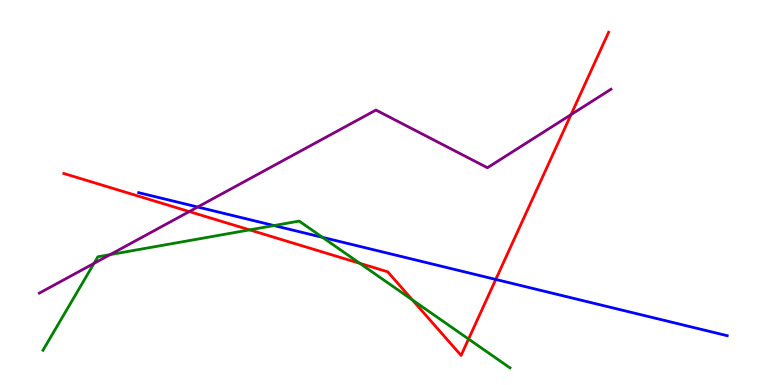[{'lines': ['blue', 'red'], 'intersections': [{'x': 6.4, 'y': 2.74}]}, {'lines': ['green', 'red'], 'intersections': [{'x': 3.22, 'y': 4.03}, {'x': 4.64, 'y': 3.16}, {'x': 5.32, 'y': 2.21}, {'x': 6.05, 'y': 1.19}]}, {'lines': ['purple', 'red'], 'intersections': [{'x': 2.44, 'y': 4.5}, {'x': 7.37, 'y': 7.02}]}, {'lines': ['blue', 'green'], 'intersections': [{'x': 3.54, 'y': 4.14}, {'x': 4.16, 'y': 3.84}]}, {'lines': ['blue', 'purple'], 'intersections': [{'x': 2.55, 'y': 4.62}]}, {'lines': ['green', 'purple'], 'intersections': [{'x': 1.21, 'y': 3.16}, {'x': 1.42, 'y': 3.39}]}]